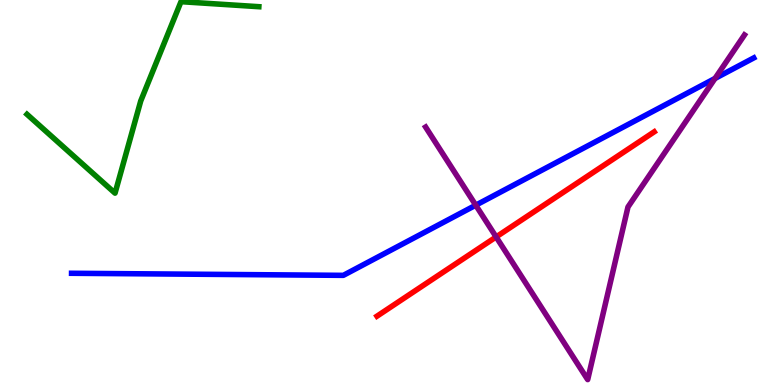[{'lines': ['blue', 'red'], 'intersections': []}, {'lines': ['green', 'red'], 'intersections': []}, {'lines': ['purple', 'red'], 'intersections': [{'x': 6.4, 'y': 3.85}]}, {'lines': ['blue', 'green'], 'intersections': []}, {'lines': ['blue', 'purple'], 'intersections': [{'x': 6.14, 'y': 4.67}, {'x': 9.23, 'y': 7.96}]}, {'lines': ['green', 'purple'], 'intersections': []}]